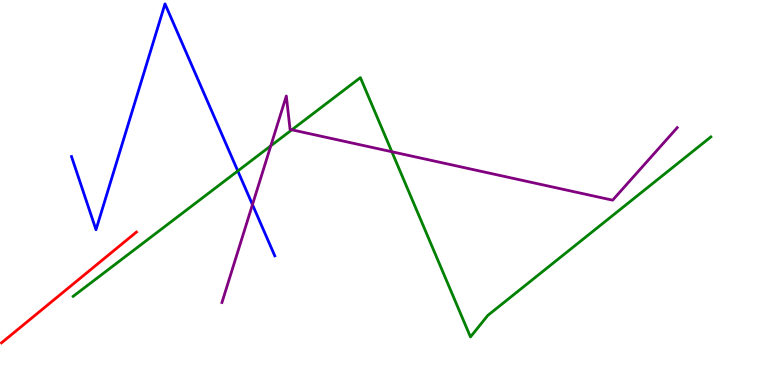[{'lines': ['blue', 'red'], 'intersections': []}, {'lines': ['green', 'red'], 'intersections': []}, {'lines': ['purple', 'red'], 'intersections': []}, {'lines': ['blue', 'green'], 'intersections': [{'x': 3.07, 'y': 5.56}]}, {'lines': ['blue', 'purple'], 'intersections': [{'x': 3.26, 'y': 4.69}]}, {'lines': ['green', 'purple'], 'intersections': [{'x': 3.49, 'y': 6.21}, {'x': 3.77, 'y': 6.63}, {'x': 5.06, 'y': 6.06}]}]